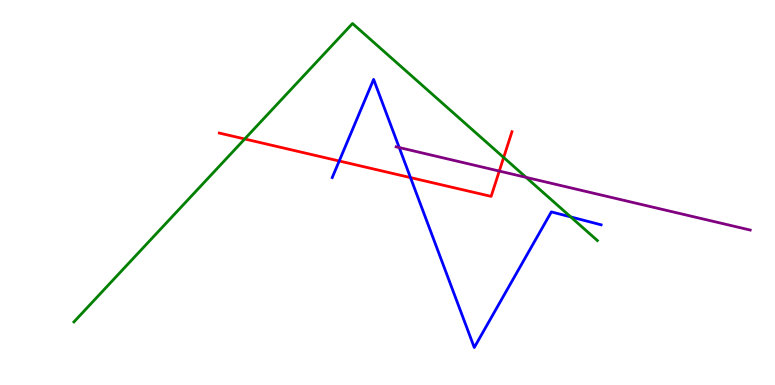[{'lines': ['blue', 'red'], 'intersections': [{'x': 4.38, 'y': 5.82}, {'x': 5.3, 'y': 5.39}]}, {'lines': ['green', 'red'], 'intersections': [{'x': 3.16, 'y': 6.39}, {'x': 6.5, 'y': 5.91}]}, {'lines': ['purple', 'red'], 'intersections': [{'x': 6.44, 'y': 5.56}]}, {'lines': ['blue', 'green'], 'intersections': [{'x': 7.36, 'y': 4.37}]}, {'lines': ['blue', 'purple'], 'intersections': [{'x': 5.15, 'y': 6.17}]}, {'lines': ['green', 'purple'], 'intersections': [{'x': 6.79, 'y': 5.39}]}]